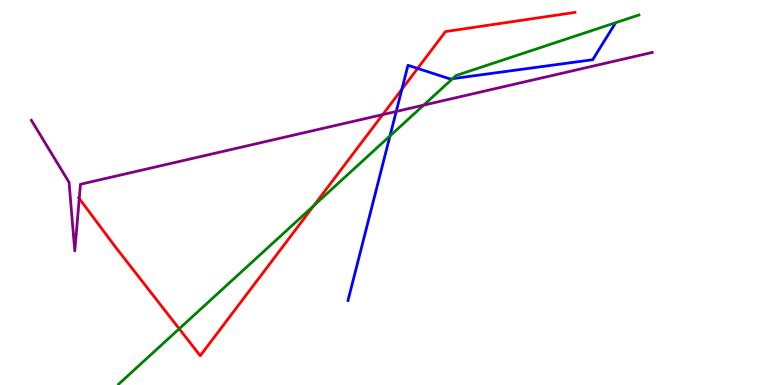[{'lines': ['blue', 'red'], 'intersections': [{'x': 5.19, 'y': 7.68}, {'x': 5.39, 'y': 8.22}]}, {'lines': ['green', 'red'], 'intersections': [{'x': 2.31, 'y': 1.46}, {'x': 4.05, 'y': 4.66}]}, {'lines': ['purple', 'red'], 'intersections': [{'x': 1.02, 'y': 4.84}, {'x': 4.94, 'y': 7.02}]}, {'lines': ['blue', 'green'], 'intersections': [{'x': 5.03, 'y': 6.47}, {'x': 5.84, 'y': 7.96}]}, {'lines': ['blue', 'purple'], 'intersections': [{'x': 5.11, 'y': 7.1}]}, {'lines': ['green', 'purple'], 'intersections': [{'x': 5.47, 'y': 7.27}]}]